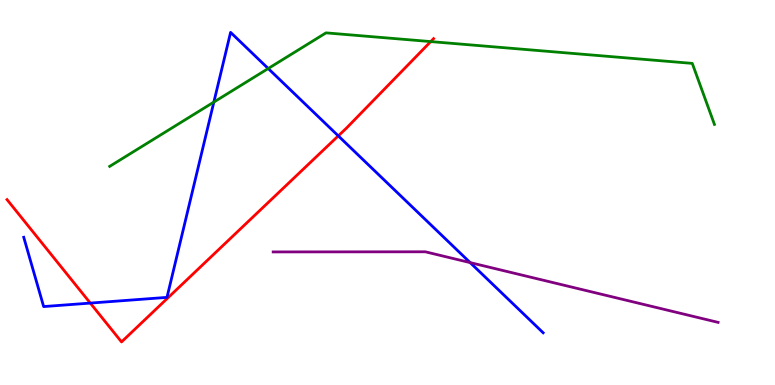[{'lines': ['blue', 'red'], 'intersections': [{'x': 1.17, 'y': 2.13}, {'x': 4.37, 'y': 6.47}]}, {'lines': ['green', 'red'], 'intersections': [{'x': 5.56, 'y': 8.92}]}, {'lines': ['purple', 'red'], 'intersections': []}, {'lines': ['blue', 'green'], 'intersections': [{'x': 2.76, 'y': 7.35}, {'x': 3.46, 'y': 8.22}]}, {'lines': ['blue', 'purple'], 'intersections': [{'x': 6.07, 'y': 3.18}]}, {'lines': ['green', 'purple'], 'intersections': []}]